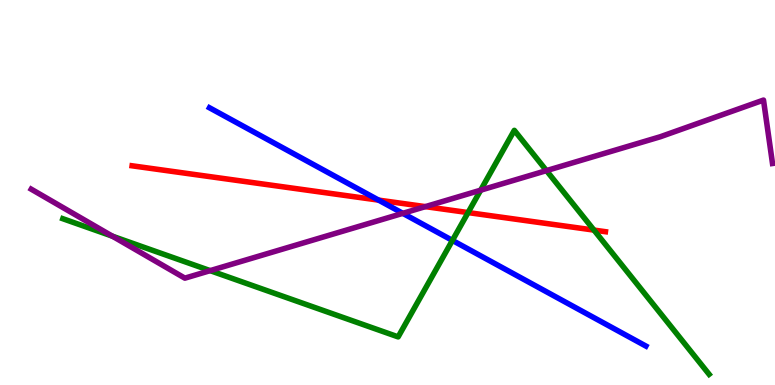[{'lines': ['blue', 'red'], 'intersections': [{'x': 4.89, 'y': 4.8}]}, {'lines': ['green', 'red'], 'intersections': [{'x': 6.04, 'y': 4.48}, {'x': 7.66, 'y': 4.02}]}, {'lines': ['purple', 'red'], 'intersections': [{'x': 5.49, 'y': 4.63}]}, {'lines': ['blue', 'green'], 'intersections': [{'x': 5.84, 'y': 3.76}]}, {'lines': ['blue', 'purple'], 'intersections': [{'x': 5.2, 'y': 4.46}]}, {'lines': ['green', 'purple'], 'intersections': [{'x': 1.45, 'y': 3.87}, {'x': 2.71, 'y': 2.97}, {'x': 6.2, 'y': 5.06}, {'x': 7.05, 'y': 5.57}]}]